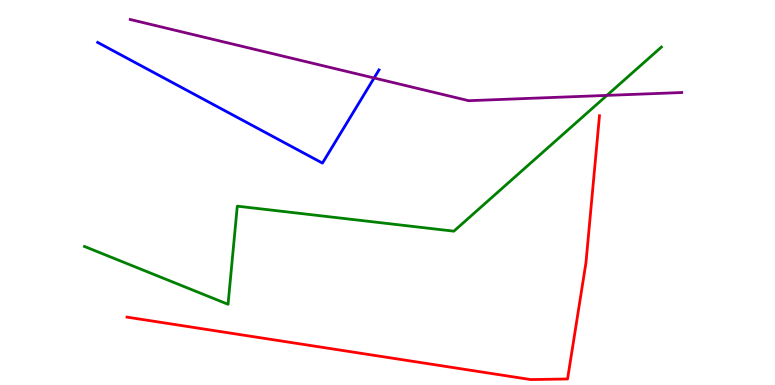[{'lines': ['blue', 'red'], 'intersections': []}, {'lines': ['green', 'red'], 'intersections': []}, {'lines': ['purple', 'red'], 'intersections': []}, {'lines': ['blue', 'green'], 'intersections': []}, {'lines': ['blue', 'purple'], 'intersections': [{'x': 4.83, 'y': 7.97}]}, {'lines': ['green', 'purple'], 'intersections': [{'x': 7.83, 'y': 7.52}]}]